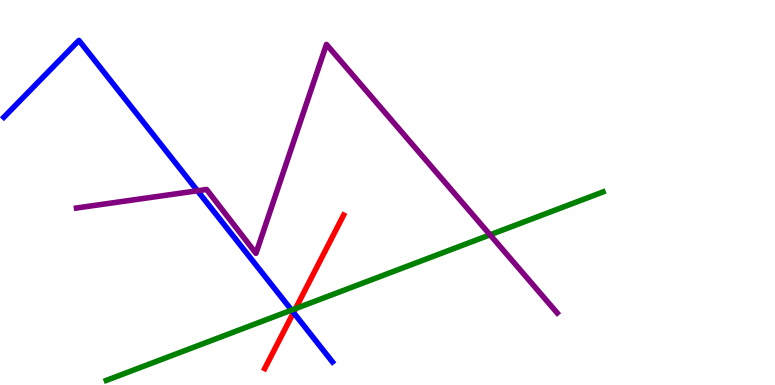[{'lines': ['blue', 'red'], 'intersections': [{'x': 3.79, 'y': 1.88}]}, {'lines': ['green', 'red'], 'intersections': [{'x': 3.81, 'y': 1.98}]}, {'lines': ['purple', 'red'], 'intersections': []}, {'lines': ['blue', 'green'], 'intersections': [{'x': 3.76, 'y': 1.95}]}, {'lines': ['blue', 'purple'], 'intersections': [{'x': 2.55, 'y': 5.04}]}, {'lines': ['green', 'purple'], 'intersections': [{'x': 6.32, 'y': 3.9}]}]